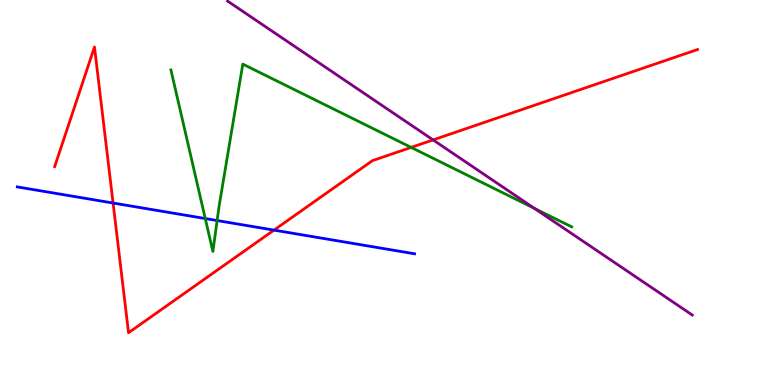[{'lines': ['blue', 'red'], 'intersections': [{'x': 1.46, 'y': 4.73}, {'x': 3.54, 'y': 4.02}]}, {'lines': ['green', 'red'], 'intersections': [{'x': 5.31, 'y': 6.17}]}, {'lines': ['purple', 'red'], 'intersections': [{'x': 5.59, 'y': 6.37}]}, {'lines': ['blue', 'green'], 'intersections': [{'x': 2.65, 'y': 4.32}, {'x': 2.8, 'y': 4.27}]}, {'lines': ['blue', 'purple'], 'intersections': []}, {'lines': ['green', 'purple'], 'intersections': [{'x': 6.9, 'y': 4.59}]}]